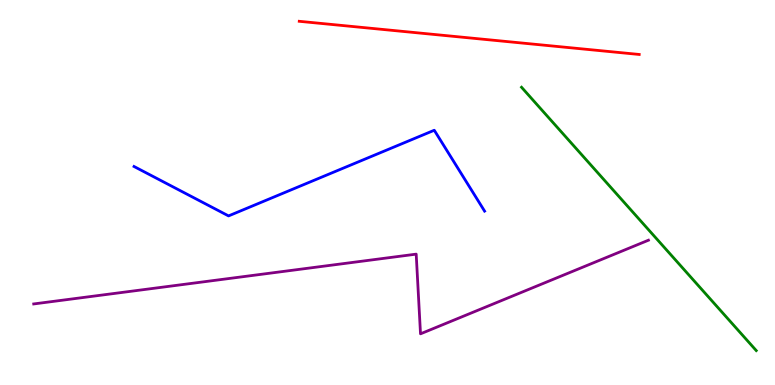[{'lines': ['blue', 'red'], 'intersections': []}, {'lines': ['green', 'red'], 'intersections': []}, {'lines': ['purple', 'red'], 'intersections': []}, {'lines': ['blue', 'green'], 'intersections': []}, {'lines': ['blue', 'purple'], 'intersections': []}, {'lines': ['green', 'purple'], 'intersections': []}]